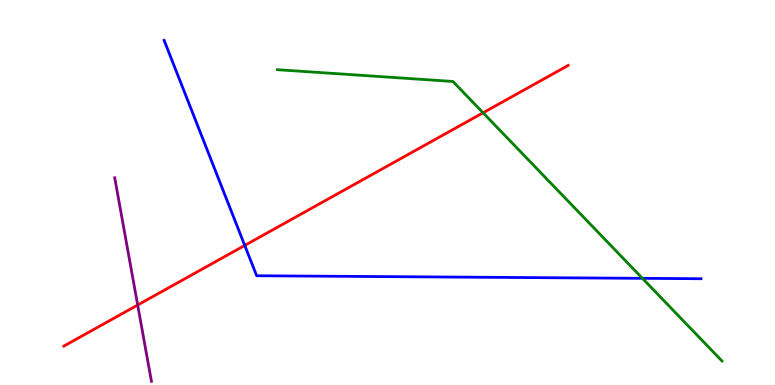[{'lines': ['blue', 'red'], 'intersections': [{'x': 3.16, 'y': 3.63}]}, {'lines': ['green', 'red'], 'intersections': [{'x': 6.23, 'y': 7.07}]}, {'lines': ['purple', 'red'], 'intersections': [{'x': 1.78, 'y': 2.08}]}, {'lines': ['blue', 'green'], 'intersections': [{'x': 8.29, 'y': 2.77}]}, {'lines': ['blue', 'purple'], 'intersections': []}, {'lines': ['green', 'purple'], 'intersections': []}]